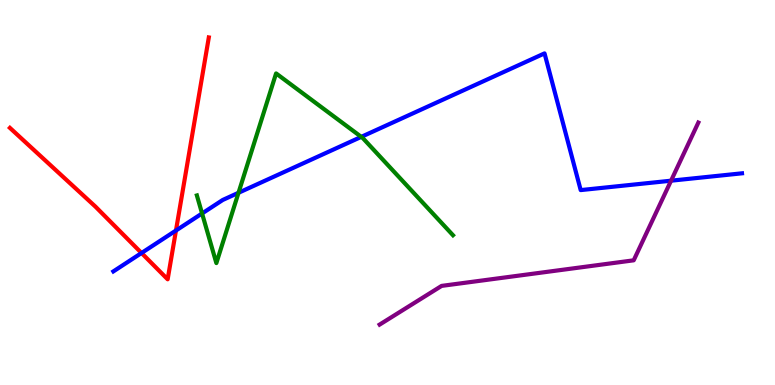[{'lines': ['blue', 'red'], 'intersections': [{'x': 1.83, 'y': 3.43}, {'x': 2.27, 'y': 4.01}]}, {'lines': ['green', 'red'], 'intersections': []}, {'lines': ['purple', 'red'], 'intersections': []}, {'lines': ['blue', 'green'], 'intersections': [{'x': 2.61, 'y': 4.46}, {'x': 3.08, 'y': 4.99}, {'x': 4.66, 'y': 6.45}]}, {'lines': ['blue', 'purple'], 'intersections': [{'x': 8.66, 'y': 5.31}]}, {'lines': ['green', 'purple'], 'intersections': []}]